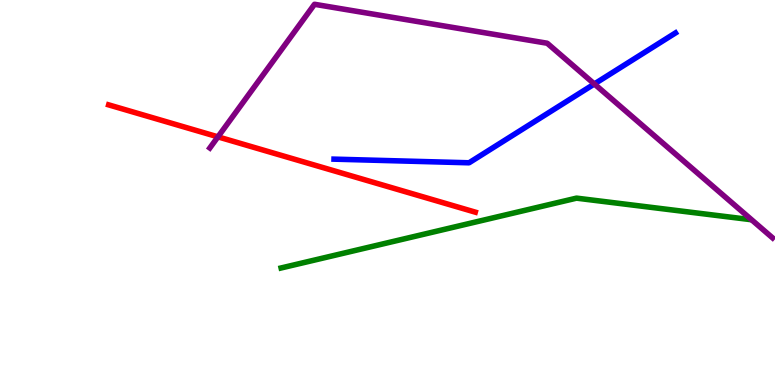[{'lines': ['blue', 'red'], 'intersections': []}, {'lines': ['green', 'red'], 'intersections': []}, {'lines': ['purple', 'red'], 'intersections': [{'x': 2.81, 'y': 6.45}]}, {'lines': ['blue', 'green'], 'intersections': []}, {'lines': ['blue', 'purple'], 'intersections': [{'x': 7.67, 'y': 7.82}]}, {'lines': ['green', 'purple'], 'intersections': []}]